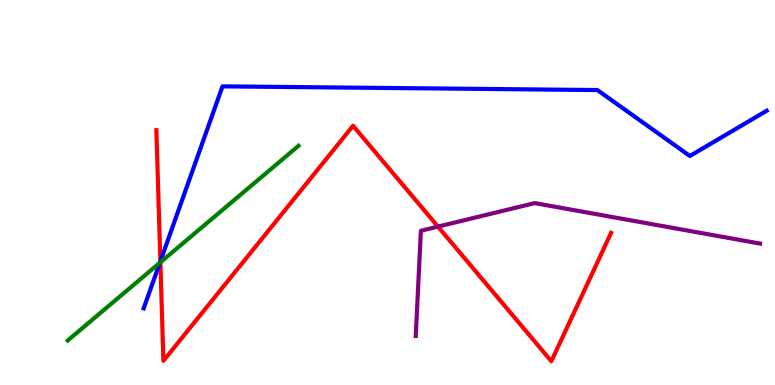[{'lines': ['blue', 'red'], 'intersections': [{'x': 2.07, 'y': 3.21}]}, {'lines': ['green', 'red'], 'intersections': [{'x': 2.07, 'y': 3.19}]}, {'lines': ['purple', 'red'], 'intersections': [{'x': 5.65, 'y': 4.11}]}, {'lines': ['blue', 'green'], 'intersections': [{'x': 2.06, 'y': 3.17}]}, {'lines': ['blue', 'purple'], 'intersections': []}, {'lines': ['green', 'purple'], 'intersections': []}]